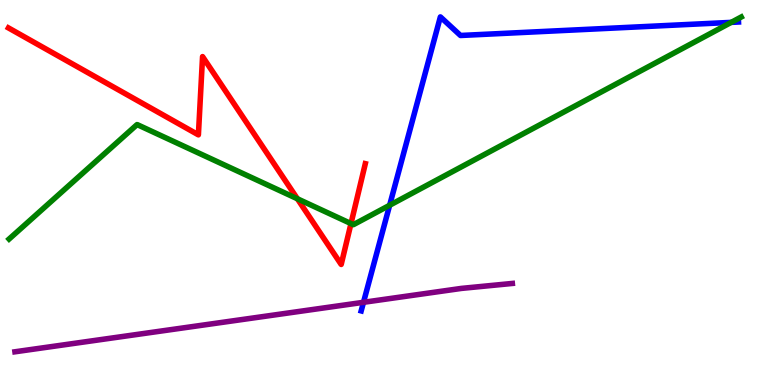[{'lines': ['blue', 'red'], 'intersections': []}, {'lines': ['green', 'red'], 'intersections': [{'x': 3.84, 'y': 4.84}, {'x': 4.53, 'y': 4.19}]}, {'lines': ['purple', 'red'], 'intersections': []}, {'lines': ['blue', 'green'], 'intersections': [{'x': 5.03, 'y': 4.67}, {'x': 9.44, 'y': 9.42}]}, {'lines': ['blue', 'purple'], 'intersections': [{'x': 4.69, 'y': 2.15}]}, {'lines': ['green', 'purple'], 'intersections': []}]